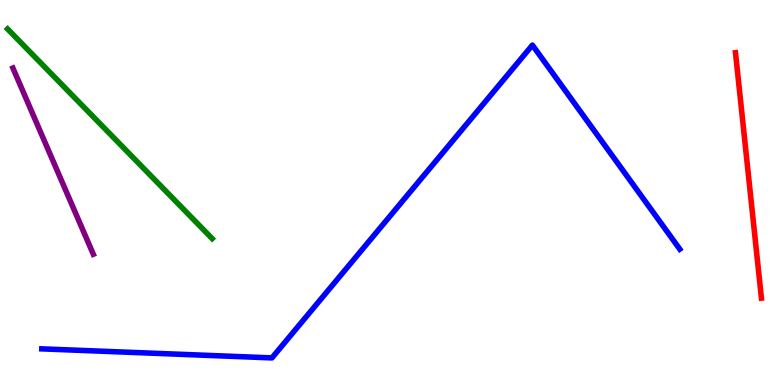[{'lines': ['blue', 'red'], 'intersections': []}, {'lines': ['green', 'red'], 'intersections': []}, {'lines': ['purple', 'red'], 'intersections': []}, {'lines': ['blue', 'green'], 'intersections': []}, {'lines': ['blue', 'purple'], 'intersections': []}, {'lines': ['green', 'purple'], 'intersections': []}]